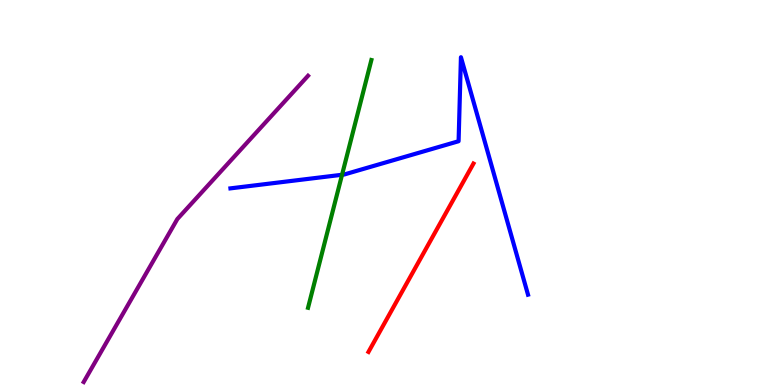[{'lines': ['blue', 'red'], 'intersections': []}, {'lines': ['green', 'red'], 'intersections': []}, {'lines': ['purple', 'red'], 'intersections': []}, {'lines': ['blue', 'green'], 'intersections': [{'x': 4.41, 'y': 5.46}]}, {'lines': ['blue', 'purple'], 'intersections': []}, {'lines': ['green', 'purple'], 'intersections': []}]